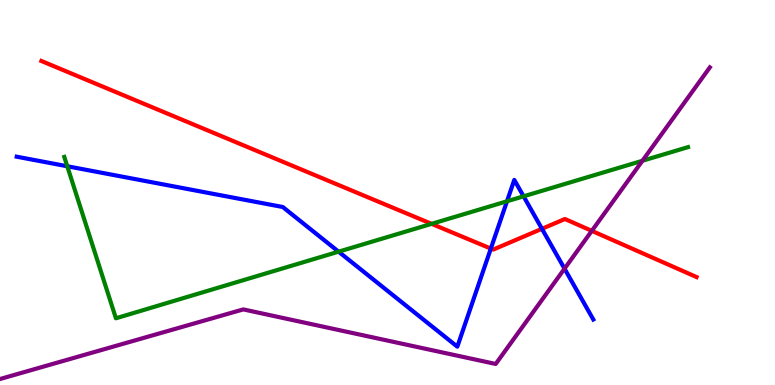[{'lines': ['blue', 'red'], 'intersections': [{'x': 6.33, 'y': 3.54}, {'x': 6.99, 'y': 4.06}]}, {'lines': ['green', 'red'], 'intersections': [{'x': 5.57, 'y': 4.19}]}, {'lines': ['purple', 'red'], 'intersections': [{'x': 7.64, 'y': 4.0}]}, {'lines': ['blue', 'green'], 'intersections': [{'x': 0.868, 'y': 5.68}, {'x': 4.37, 'y': 3.46}, {'x': 6.54, 'y': 4.77}, {'x': 6.76, 'y': 4.9}]}, {'lines': ['blue', 'purple'], 'intersections': [{'x': 7.28, 'y': 3.02}]}, {'lines': ['green', 'purple'], 'intersections': [{'x': 8.29, 'y': 5.82}]}]